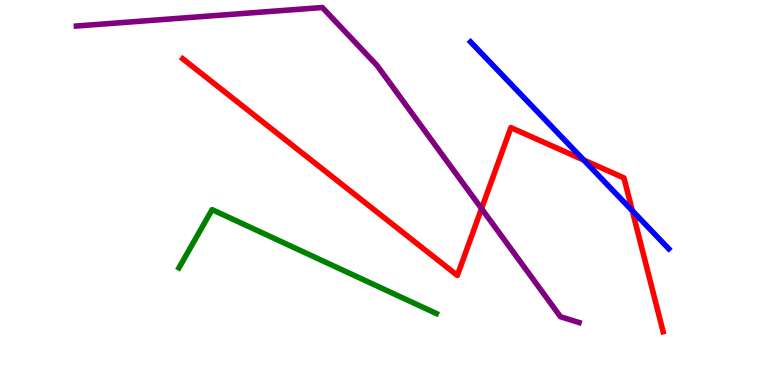[{'lines': ['blue', 'red'], 'intersections': [{'x': 7.53, 'y': 5.84}, {'x': 8.16, 'y': 4.53}]}, {'lines': ['green', 'red'], 'intersections': []}, {'lines': ['purple', 'red'], 'intersections': [{'x': 6.21, 'y': 4.58}]}, {'lines': ['blue', 'green'], 'intersections': []}, {'lines': ['blue', 'purple'], 'intersections': []}, {'lines': ['green', 'purple'], 'intersections': []}]